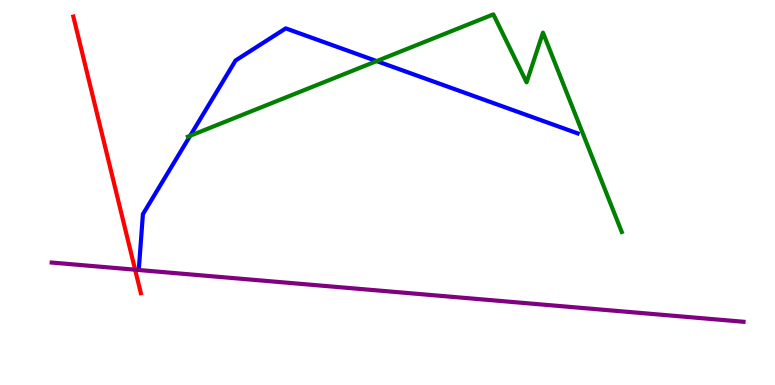[{'lines': ['blue', 'red'], 'intersections': []}, {'lines': ['green', 'red'], 'intersections': []}, {'lines': ['purple', 'red'], 'intersections': [{'x': 1.74, 'y': 2.99}]}, {'lines': ['blue', 'green'], 'intersections': [{'x': 2.45, 'y': 6.47}, {'x': 4.86, 'y': 8.41}]}, {'lines': ['blue', 'purple'], 'intersections': []}, {'lines': ['green', 'purple'], 'intersections': []}]